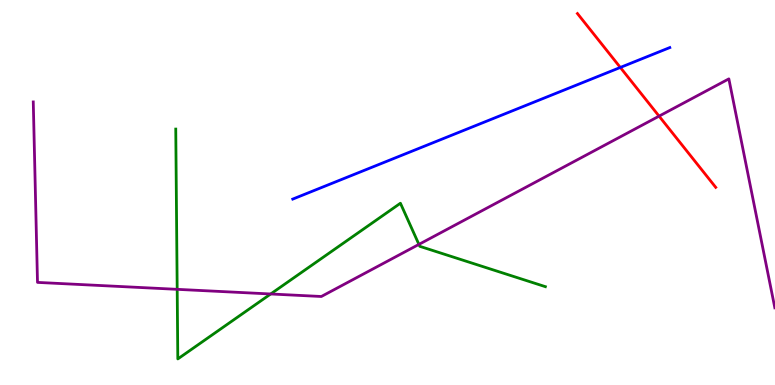[{'lines': ['blue', 'red'], 'intersections': [{'x': 8.0, 'y': 8.25}]}, {'lines': ['green', 'red'], 'intersections': []}, {'lines': ['purple', 'red'], 'intersections': [{'x': 8.5, 'y': 6.98}]}, {'lines': ['blue', 'green'], 'intersections': []}, {'lines': ['blue', 'purple'], 'intersections': []}, {'lines': ['green', 'purple'], 'intersections': [{'x': 2.29, 'y': 2.48}, {'x': 3.49, 'y': 2.36}, {'x': 5.41, 'y': 3.65}]}]